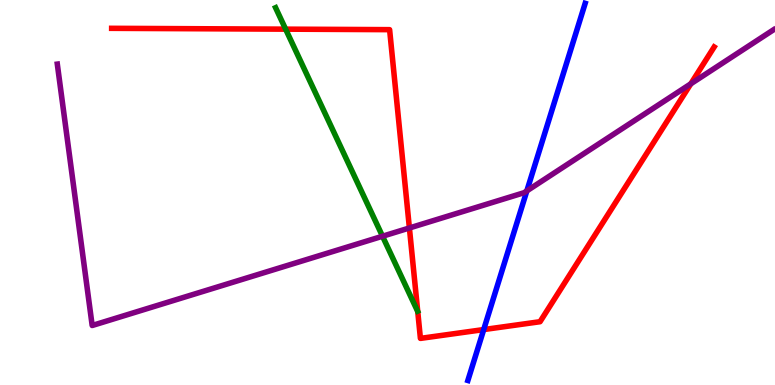[{'lines': ['blue', 'red'], 'intersections': [{'x': 6.24, 'y': 1.44}]}, {'lines': ['green', 'red'], 'intersections': [{'x': 3.69, 'y': 9.24}]}, {'lines': ['purple', 'red'], 'intersections': [{'x': 5.28, 'y': 4.08}, {'x': 8.91, 'y': 7.82}]}, {'lines': ['blue', 'green'], 'intersections': []}, {'lines': ['blue', 'purple'], 'intersections': [{'x': 6.8, 'y': 5.04}]}, {'lines': ['green', 'purple'], 'intersections': [{'x': 4.94, 'y': 3.86}]}]